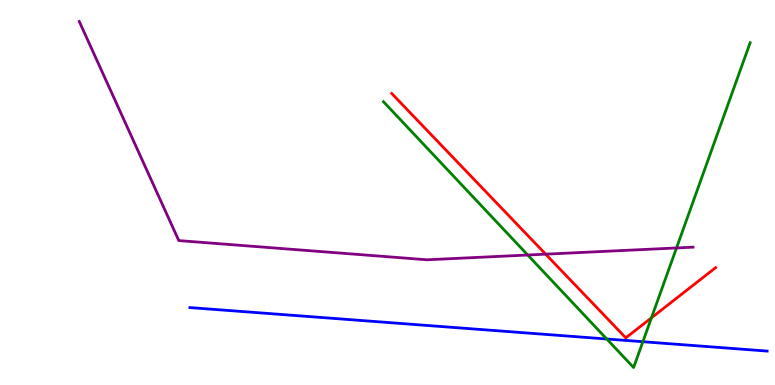[{'lines': ['blue', 'red'], 'intersections': []}, {'lines': ['green', 'red'], 'intersections': [{'x': 8.41, 'y': 1.75}]}, {'lines': ['purple', 'red'], 'intersections': [{'x': 7.04, 'y': 3.4}]}, {'lines': ['blue', 'green'], 'intersections': [{'x': 7.83, 'y': 1.19}, {'x': 8.3, 'y': 1.12}]}, {'lines': ['blue', 'purple'], 'intersections': []}, {'lines': ['green', 'purple'], 'intersections': [{'x': 6.81, 'y': 3.38}, {'x': 8.73, 'y': 3.56}]}]